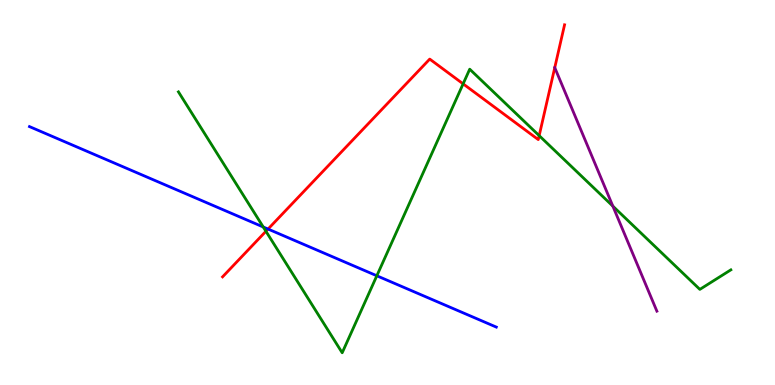[{'lines': ['blue', 'red'], 'intersections': [{'x': 3.46, 'y': 4.05}]}, {'lines': ['green', 'red'], 'intersections': [{'x': 3.43, 'y': 3.99}, {'x': 5.98, 'y': 7.82}, {'x': 6.96, 'y': 6.48}]}, {'lines': ['purple', 'red'], 'intersections': []}, {'lines': ['blue', 'green'], 'intersections': [{'x': 3.4, 'y': 4.1}, {'x': 4.86, 'y': 2.84}]}, {'lines': ['blue', 'purple'], 'intersections': []}, {'lines': ['green', 'purple'], 'intersections': [{'x': 7.91, 'y': 4.65}]}]